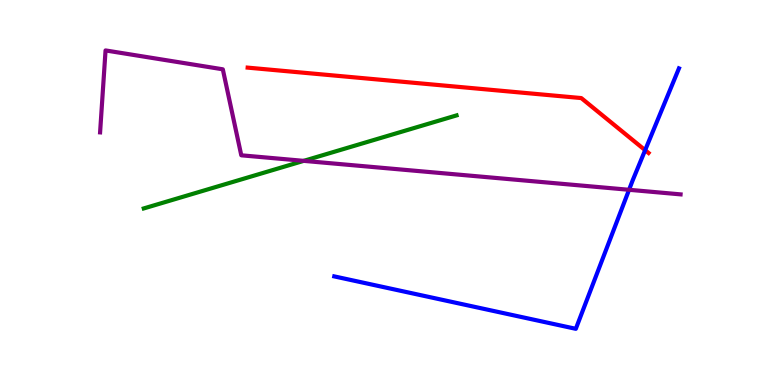[{'lines': ['blue', 'red'], 'intersections': [{'x': 8.32, 'y': 6.1}]}, {'lines': ['green', 'red'], 'intersections': []}, {'lines': ['purple', 'red'], 'intersections': []}, {'lines': ['blue', 'green'], 'intersections': []}, {'lines': ['blue', 'purple'], 'intersections': [{'x': 8.12, 'y': 5.07}]}, {'lines': ['green', 'purple'], 'intersections': [{'x': 3.92, 'y': 5.82}]}]